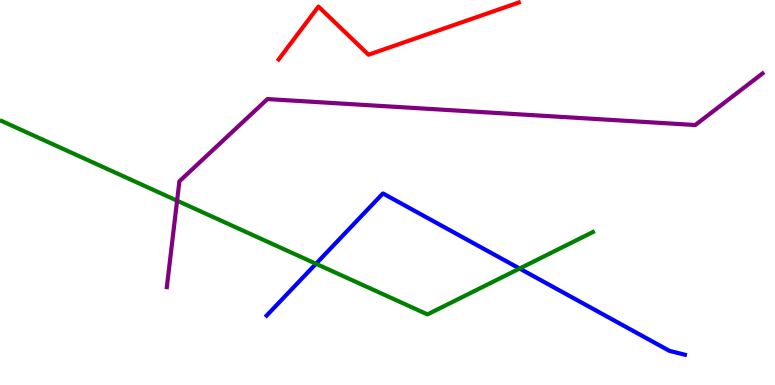[{'lines': ['blue', 'red'], 'intersections': []}, {'lines': ['green', 'red'], 'intersections': []}, {'lines': ['purple', 'red'], 'intersections': []}, {'lines': ['blue', 'green'], 'intersections': [{'x': 4.08, 'y': 3.15}, {'x': 6.7, 'y': 3.02}]}, {'lines': ['blue', 'purple'], 'intersections': []}, {'lines': ['green', 'purple'], 'intersections': [{'x': 2.29, 'y': 4.79}]}]